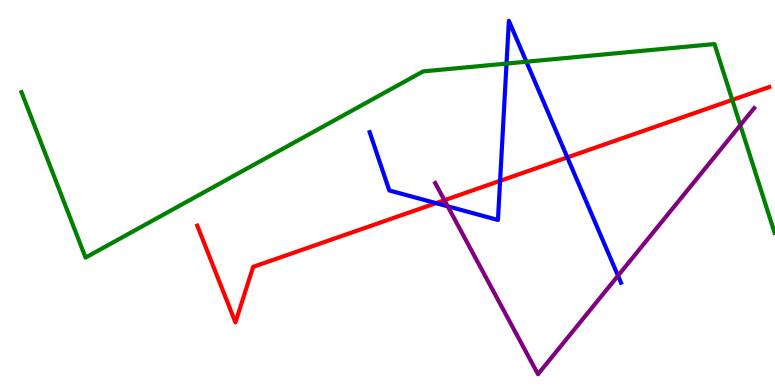[{'lines': ['blue', 'red'], 'intersections': [{'x': 5.63, 'y': 4.72}, {'x': 6.45, 'y': 5.3}, {'x': 7.32, 'y': 5.91}]}, {'lines': ['green', 'red'], 'intersections': [{'x': 9.45, 'y': 7.4}]}, {'lines': ['purple', 'red'], 'intersections': [{'x': 5.73, 'y': 4.8}]}, {'lines': ['blue', 'green'], 'intersections': [{'x': 6.54, 'y': 8.35}, {'x': 6.79, 'y': 8.4}]}, {'lines': ['blue', 'purple'], 'intersections': [{'x': 5.78, 'y': 4.64}, {'x': 7.97, 'y': 2.84}]}, {'lines': ['green', 'purple'], 'intersections': [{'x': 9.55, 'y': 6.75}]}]